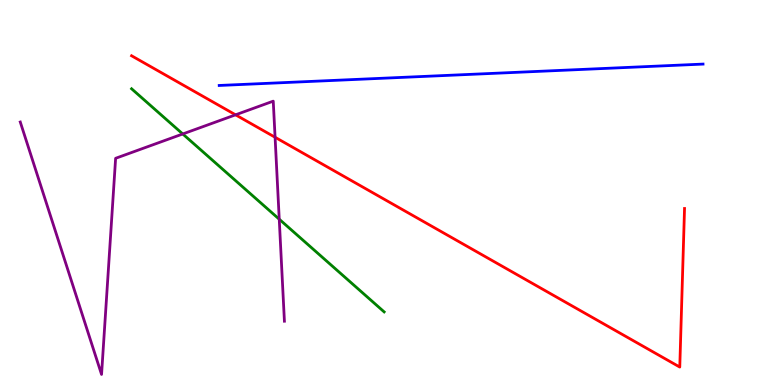[{'lines': ['blue', 'red'], 'intersections': []}, {'lines': ['green', 'red'], 'intersections': []}, {'lines': ['purple', 'red'], 'intersections': [{'x': 3.04, 'y': 7.02}, {'x': 3.55, 'y': 6.43}]}, {'lines': ['blue', 'green'], 'intersections': []}, {'lines': ['blue', 'purple'], 'intersections': []}, {'lines': ['green', 'purple'], 'intersections': [{'x': 2.36, 'y': 6.52}, {'x': 3.6, 'y': 4.31}]}]